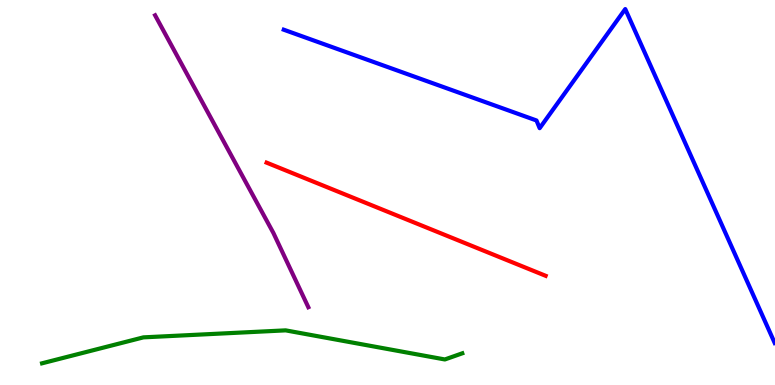[{'lines': ['blue', 'red'], 'intersections': []}, {'lines': ['green', 'red'], 'intersections': []}, {'lines': ['purple', 'red'], 'intersections': []}, {'lines': ['blue', 'green'], 'intersections': []}, {'lines': ['blue', 'purple'], 'intersections': []}, {'lines': ['green', 'purple'], 'intersections': []}]